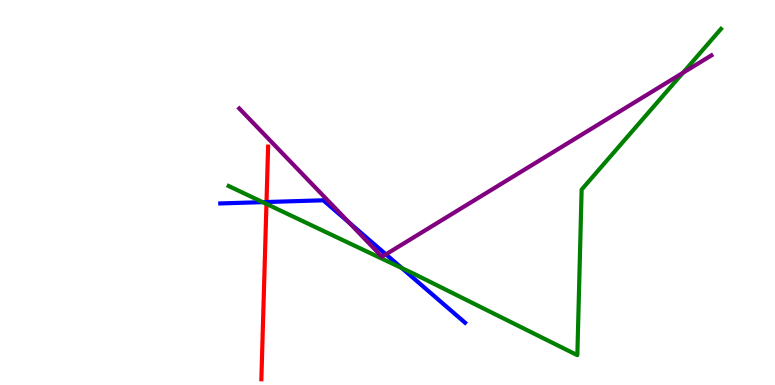[{'lines': ['blue', 'red'], 'intersections': [{'x': 3.44, 'y': 4.75}]}, {'lines': ['green', 'red'], 'intersections': [{'x': 3.44, 'y': 4.7}]}, {'lines': ['purple', 'red'], 'intersections': []}, {'lines': ['blue', 'green'], 'intersections': [{'x': 3.39, 'y': 4.75}, {'x': 5.19, 'y': 3.04}]}, {'lines': ['blue', 'purple'], 'intersections': [{'x': 4.5, 'y': 4.22}, {'x': 4.98, 'y': 3.39}]}, {'lines': ['green', 'purple'], 'intersections': [{'x': 8.81, 'y': 8.11}]}]